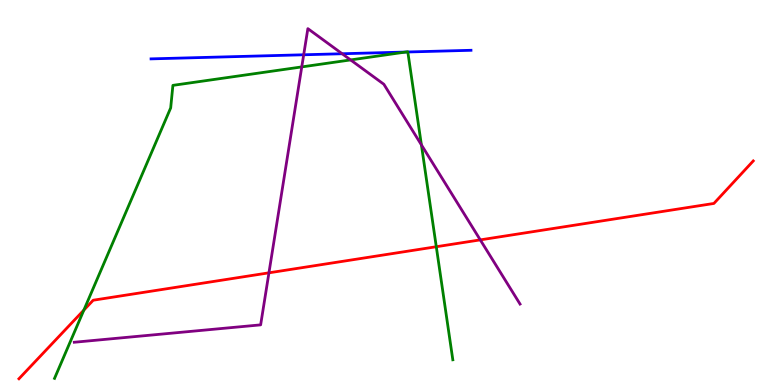[{'lines': ['blue', 'red'], 'intersections': []}, {'lines': ['green', 'red'], 'intersections': [{'x': 1.08, 'y': 1.95}, {'x': 5.63, 'y': 3.59}]}, {'lines': ['purple', 'red'], 'intersections': [{'x': 3.47, 'y': 2.91}, {'x': 6.2, 'y': 3.77}]}, {'lines': ['blue', 'green'], 'intersections': [{'x': 5.23, 'y': 8.65}, {'x': 5.26, 'y': 8.65}]}, {'lines': ['blue', 'purple'], 'intersections': [{'x': 3.92, 'y': 8.58}, {'x': 4.42, 'y': 8.6}]}, {'lines': ['green', 'purple'], 'intersections': [{'x': 3.89, 'y': 8.26}, {'x': 4.52, 'y': 8.44}, {'x': 5.44, 'y': 6.24}]}]